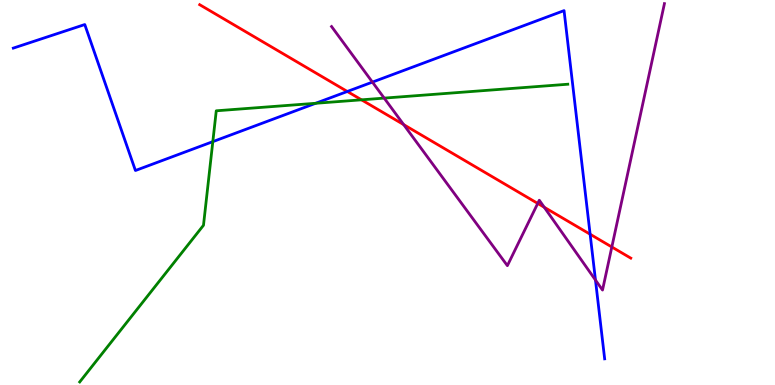[{'lines': ['blue', 'red'], 'intersections': [{'x': 4.48, 'y': 7.62}, {'x': 7.61, 'y': 3.92}]}, {'lines': ['green', 'red'], 'intersections': [{'x': 4.66, 'y': 7.41}]}, {'lines': ['purple', 'red'], 'intersections': [{'x': 5.21, 'y': 6.76}, {'x': 6.94, 'y': 4.72}, {'x': 7.02, 'y': 4.62}, {'x': 7.89, 'y': 3.58}]}, {'lines': ['blue', 'green'], 'intersections': [{'x': 2.75, 'y': 6.32}, {'x': 4.07, 'y': 7.32}]}, {'lines': ['blue', 'purple'], 'intersections': [{'x': 4.81, 'y': 7.87}, {'x': 7.68, 'y': 2.73}]}, {'lines': ['green', 'purple'], 'intersections': [{'x': 4.96, 'y': 7.45}]}]